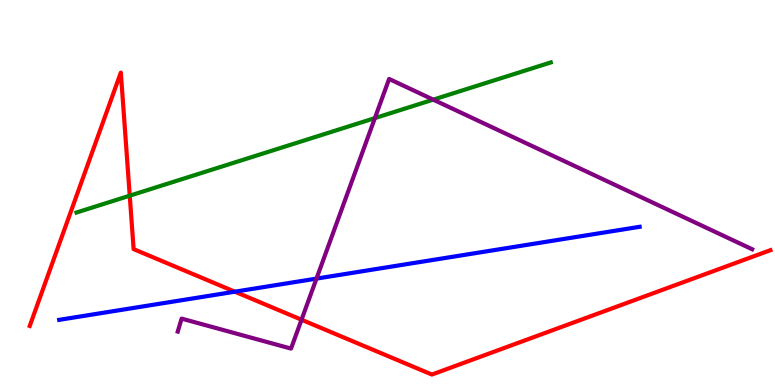[{'lines': ['blue', 'red'], 'intersections': [{'x': 3.03, 'y': 2.42}]}, {'lines': ['green', 'red'], 'intersections': [{'x': 1.67, 'y': 4.92}]}, {'lines': ['purple', 'red'], 'intersections': [{'x': 3.89, 'y': 1.7}]}, {'lines': ['blue', 'green'], 'intersections': []}, {'lines': ['blue', 'purple'], 'intersections': [{'x': 4.08, 'y': 2.76}]}, {'lines': ['green', 'purple'], 'intersections': [{'x': 4.84, 'y': 6.93}, {'x': 5.59, 'y': 7.41}]}]